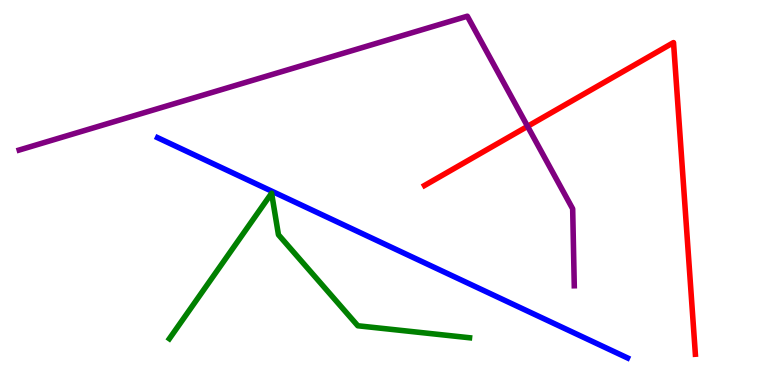[{'lines': ['blue', 'red'], 'intersections': []}, {'lines': ['green', 'red'], 'intersections': []}, {'lines': ['purple', 'red'], 'intersections': [{'x': 6.81, 'y': 6.72}]}, {'lines': ['blue', 'green'], 'intersections': []}, {'lines': ['blue', 'purple'], 'intersections': []}, {'lines': ['green', 'purple'], 'intersections': []}]